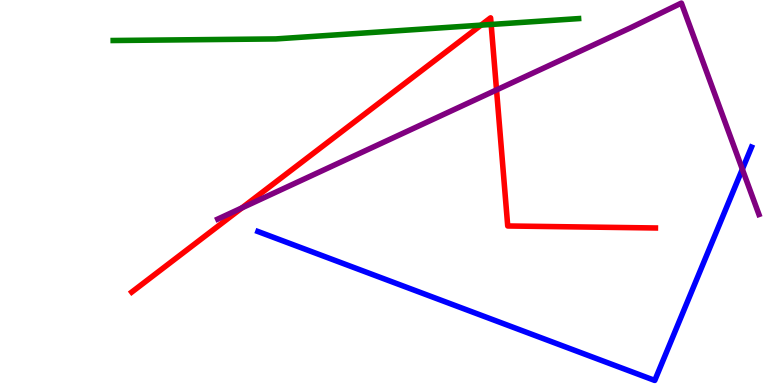[{'lines': ['blue', 'red'], 'intersections': []}, {'lines': ['green', 'red'], 'intersections': [{'x': 6.21, 'y': 9.35}, {'x': 6.34, 'y': 9.36}]}, {'lines': ['purple', 'red'], 'intersections': [{'x': 3.12, 'y': 4.6}, {'x': 6.41, 'y': 7.66}]}, {'lines': ['blue', 'green'], 'intersections': []}, {'lines': ['blue', 'purple'], 'intersections': [{'x': 9.58, 'y': 5.6}]}, {'lines': ['green', 'purple'], 'intersections': []}]